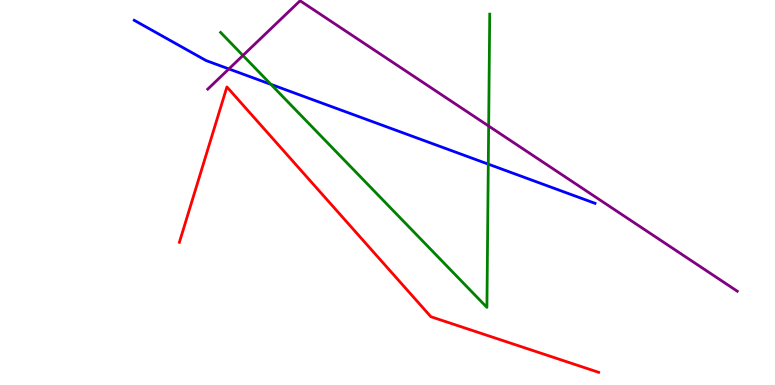[{'lines': ['blue', 'red'], 'intersections': []}, {'lines': ['green', 'red'], 'intersections': []}, {'lines': ['purple', 'red'], 'intersections': []}, {'lines': ['blue', 'green'], 'intersections': [{'x': 3.5, 'y': 7.81}, {'x': 6.3, 'y': 5.74}]}, {'lines': ['blue', 'purple'], 'intersections': [{'x': 2.95, 'y': 8.21}]}, {'lines': ['green', 'purple'], 'intersections': [{'x': 3.13, 'y': 8.56}, {'x': 6.31, 'y': 6.73}]}]